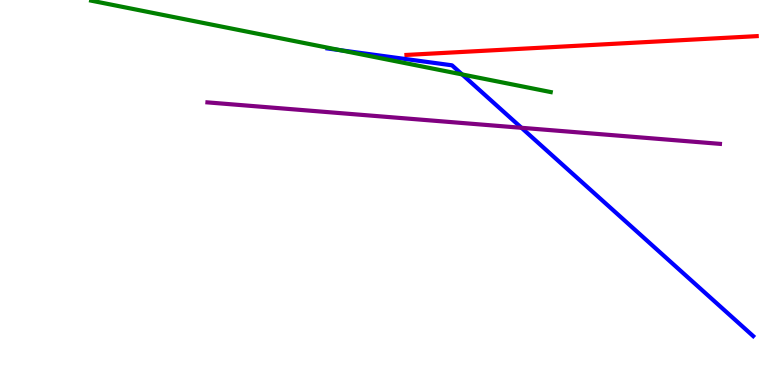[{'lines': ['blue', 'red'], 'intersections': []}, {'lines': ['green', 'red'], 'intersections': []}, {'lines': ['purple', 'red'], 'intersections': []}, {'lines': ['blue', 'green'], 'intersections': [{'x': 4.39, 'y': 8.7}, {'x': 5.96, 'y': 8.07}]}, {'lines': ['blue', 'purple'], 'intersections': [{'x': 6.73, 'y': 6.68}]}, {'lines': ['green', 'purple'], 'intersections': []}]